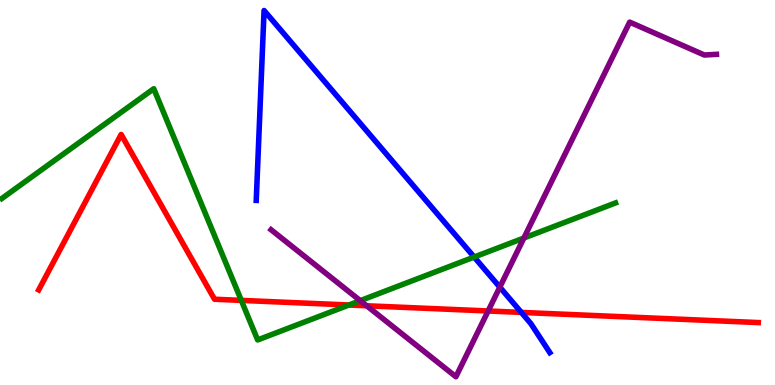[{'lines': ['blue', 'red'], 'intersections': [{'x': 6.73, 'y': 1.89}]}, {'lines': ['green', 'red'], 'intersections': [{'x': 3.11, 'y': 2.2}, {'x': 4.5, 'y': 2.08}]}, {'lines': ['purple', 'red'], 'intersections': [{'x': 4.73, 'y': 2.06}, {'x': 6.3, 'y': 1.92}]}, {'lines': ['blue', 'green'], 'intersections': [{'x': 6.12, 'y': 3.32}]}, {'lines': ['blue', 'purple'], 'intersections': [{'x': 6.45, 'y': 2.54}]}, {'lines': ['green', 'purple'], 'intersections': [{'x': 4.65, 'y': 2.19}, {'x': 6.76, 'y': 3.82}]}]